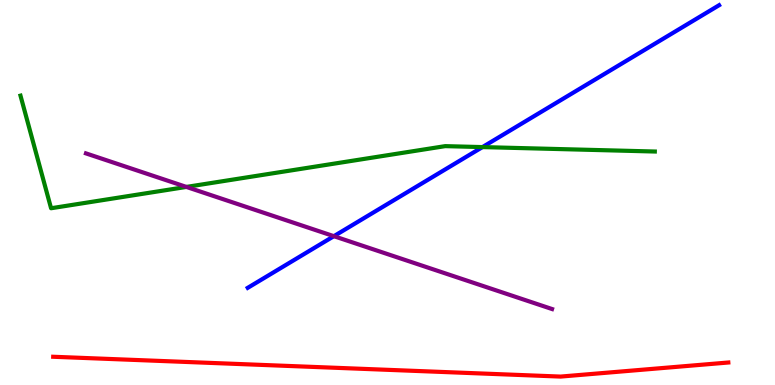[{'lines': ['blue', 'red'], 'intersections': []}, {'lines': ['green', 'red'], 'intersections': []}, {'lines': ['purple', 'red'], 'intersections': []}, {'lines': ['blue', 'green'], 'intersections': [{'x': 6.23, 'y': 6.18}]}, {'lines': ['blue', 'purple'], 'intersections': [{'x': 4.31, 'y': 3.87}]}, {'lines': ['green', 'purple'], 'intersections': [{'x': 2.4, 'y': 5.14}]}]